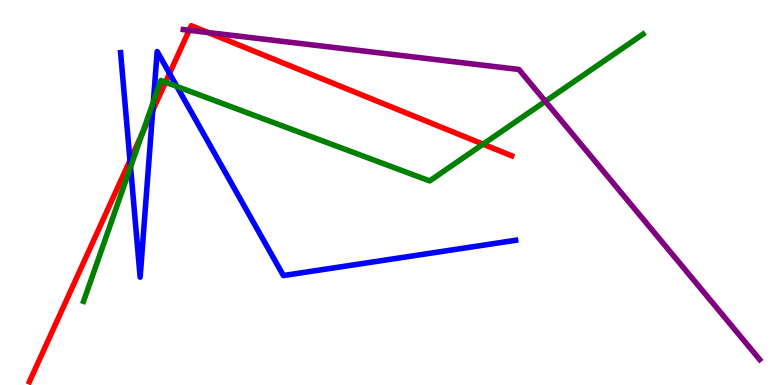[{'lines': ['blue', 'red'], 'intersections': [{'x': 1.68, 'y': 5.83}, {'x': 1.97, 'y': 7.13}, {'x': 2.19, 'y': 8.09}]}, {'lines': ['green', 'red'], 'intersections': [{'x': 1.84, 'y': 6.54}, {'x': 2.14, 'y': 7.86}, {'x': 6.23, 'y': 6.26}]}, {'lines': ['purple', 'red'], 'intersections': [{'x': 2.44, 'y': 9.21}, {'x': 2.69, 'y': 9.15}]}, {'lines': ['blue', 'green'], 'intersections': [{'x': 1.68, 'y': 5.66}, {'x': 1.98, 'y': 7.36}, {'x': 2.28, 'y': 7.75}]}, {'lines': ['blue', 'purple'], 'intersections': []}, {'lines': ['green', 'purple'], 'intersections': [{'x': 7.04, 'y': 7.37}]}]